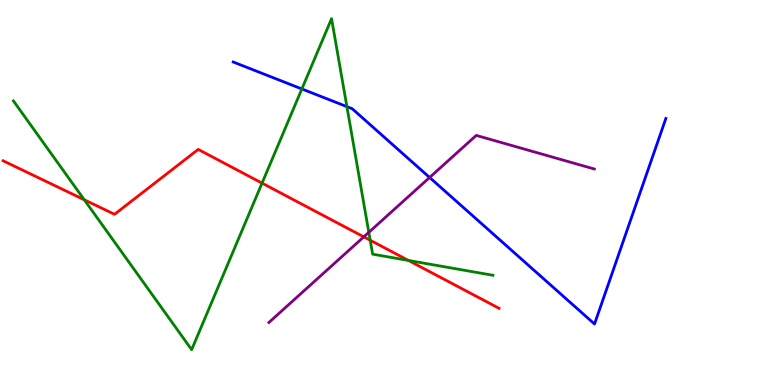[{'lines': ['blue', 'red'], 'intersections': []}, {'lines': ['green', 'red'], 'intersections': [{'x': 1.09, 'y': 4.81}, {'x': 3.38, 'y': 5.24}, {'x': 4.78, 'y': 3.76}, {'x': 5.27, 'y': 3.23}]}, {'lines': ['purple', 'red'], 'intersections': [{'x': 4.69, 'y': 3.85}]}, {'lines': ['blue', 'green'], 'intersections': [{'x': 3.89, 'y': 7.69}, {'x': 4.48, 'y': 7.23}]}, {'lines': ['blue', 'purple'], 'intersections': [{'x': 5.54, 'y': 5.39}]}, {'lines': ['green', 'purple'], 'intersections': [{'x': 4.76, 'y': 3.97}]}]